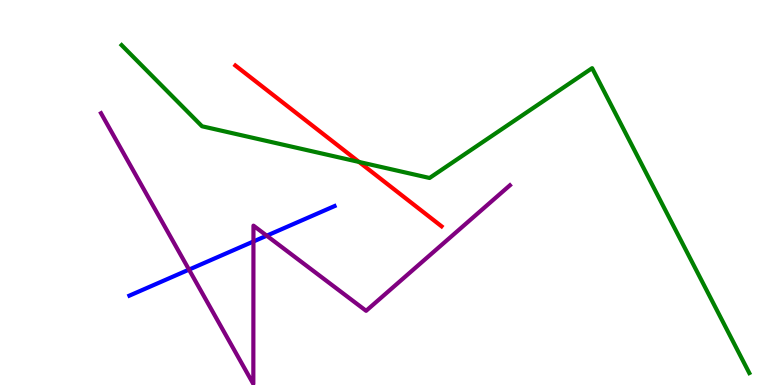[{'lines': ['blue', 'red'], 'intersections': []}, {'lines': ['green', 'red'], 'intersections': [{'x': 4.63, 'y': 5.79}]}, {'lines': ['purple', 'red'], 'intersections': []}, {'lines': ['blue', 'green'], 'intersections': []}, {'lines': ['blue', 'purple'], 'intersections': [{'x': 2.44, 'y': 3.0}, {'x': 3.27, 'y': 3.73}, {'x': 3.44, 'y': 3.88}]}, {'lines': ['green', 'purple'], 'intersections': []}]